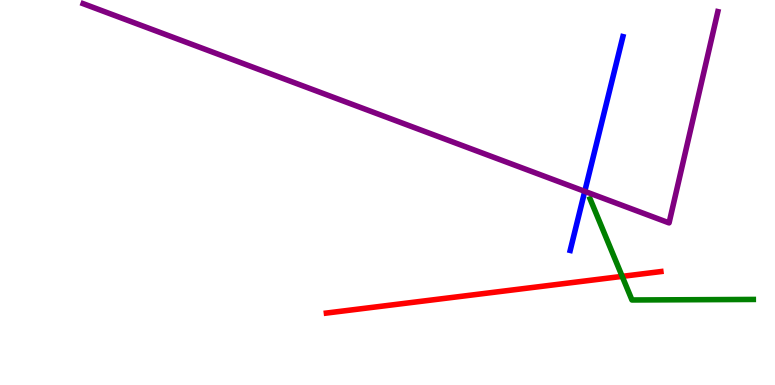[{'lines': ['blue', 'red'], 'intersections': []}, {'lines': ['green', 'red'], 'intersections': [{'x': 8.03, 'y': 2.82}]}, {'lines': ['purple', 'red'], 'intersections': []}, {'lines': ['blue', 'green'], 'intersections': []}, {'lines': ['blue', 'purple'], 'intersections': [{'x': 7.55, 'y': 5.03}]}, {'lines': ['green', 'purple'], 'intersections': []}]